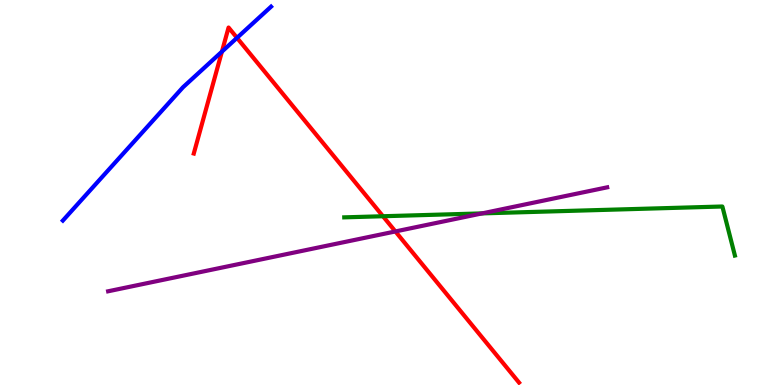[{'lines': ['blue', 'red'], 'intersections': [{'x': 2.86, 'y': 8.66}, {'x': 3.06, 'y': 9.02}]}, {'lines': ['green', 'red'], 'intersections': [{'x': 4.94, 'y': 4.38}]}, {'lines': ['purple', 'red'], 'intersections': [{'x': 5.1, 'y': 3.99}]}, {'lines': ['blue', 'green'], 'intersections': []}, {'lines': ['blue', 'purple'], 'intersections': []}, {'lines': ['green', 'purple'], 'intersections': [{'x': 6.22, 'y': 4.46}]}]